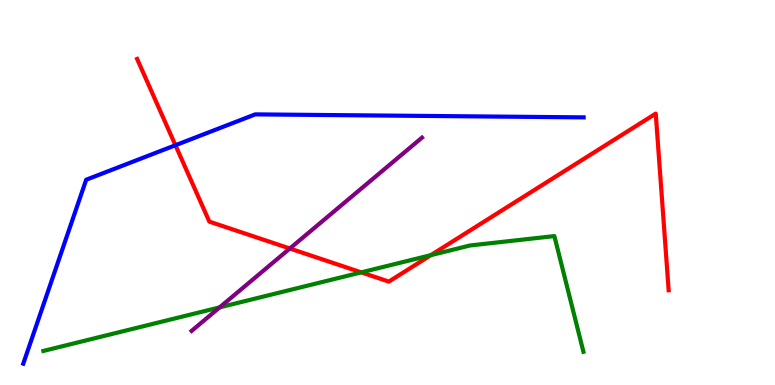[{'lines': ['blue', 'red'], 'intersections': [{'x': 2.26, 'y': 6.23}]}, {'lines': ['green', 'red'], 'intersections': [{'x': 4.66, 'y': 2.93}, {'x': 5.56, 'y': 3.37}]}, {'lines': ['purple', 'red'], 'intersections': [{'x': 3.74, 'y': 3.55}]}, {'lines': ['blue', 'green'], 'intersections': []}, {'lines': ['blue', 'purple'], 'intersections': []}, {'lines': ['green', 'purple'], 'intersections': [{'x': 2.83, 'y': 2.02}]}]